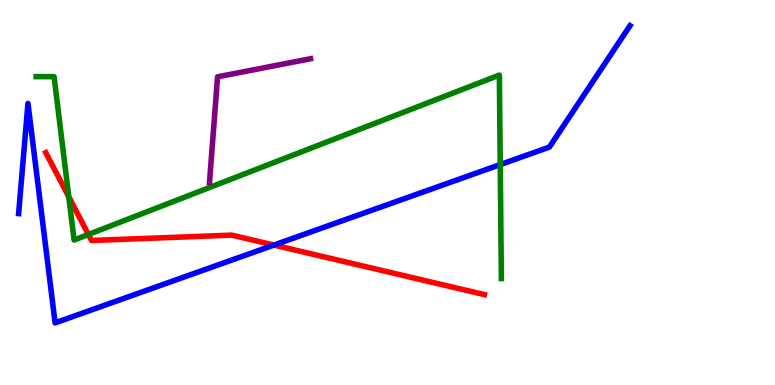[{'lines': ['blue', 'red'], 'intersections': [{'x': 3.53, 'y': 3.63}]}, {'lines': ['green', 'red'], 'intersections': [{'x': 0.888, 'y': 4.89}, {'x': 1.14, 'y': 3.91}]}, {'lines': ['purple', 'red'], 'intersections': []}, {'lines': ['blue', 'green'], 'intersections': [{'x': 6.45, 'y': 5.73}]}, {'lines': ['blue', 'purple'], 'intersections': []}, {'lines': ['green', 'purple'], 'intersections': []}]